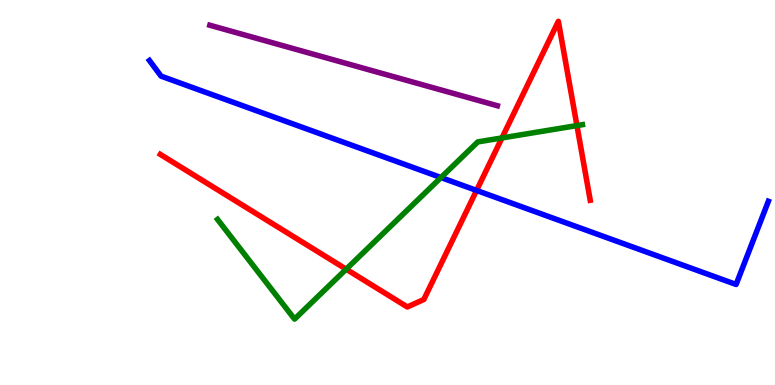[{'lines': ['blue', 'red'], 'intersections': [{'x': 6.15, 'y': 5.05}]}, {'lines': ['green', 'red'], 'intersections': [{'x': 4.47, 'y': 3.01}, {'x': 6.48, 'y': 6.42}, {'x': 7.44, 'y': 6.74}]}, {'lines': ['purple', 'red'], 'intersections': []}, {'lines': ['blue', 'green'], 'intersections': [{'x': 5.69, 'y': 5.39}]}, {'lines': ['blue', 'purple'], 'intersections': []}, {'lines': ['green', 'purple'], 'intersections': []}]